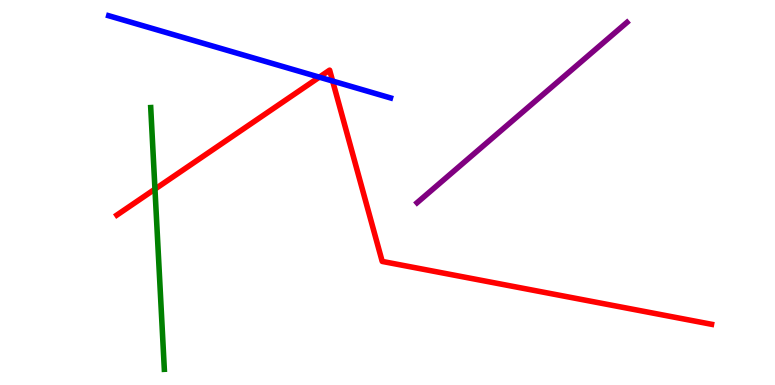[{'lines': ['blue', 'red'], 'intersections': [{'x': 4.12, 'y': 8.0}, {'x': 4.29, 'y': 7.9}]}, {'lines': ['green', 'red'], 'intersections': [{'x': 2.0, 'y': 5.09}]}, {'lines': ['purple', 'red'], 'intersections': []}, {'lines': ['blue', 'green'], 'intersections': []}, {'lines': ['blue', 'purple'], 'intersections': []}, {'lines': ['green', 'purple'], 'intersections': []}]